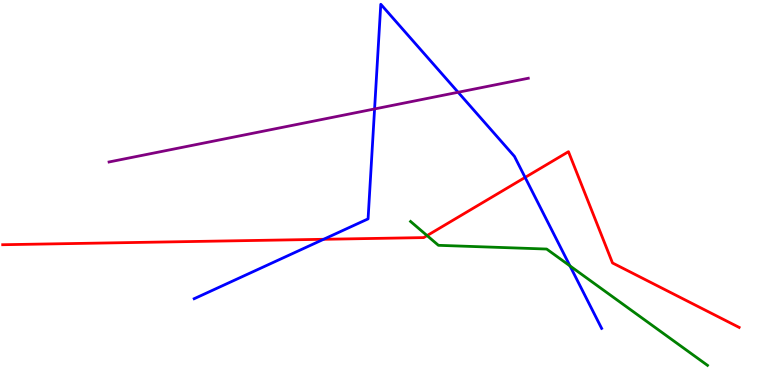[{'lines': ['blue', 'red'], 'intersections': [{'x': 4.18, 'y': 3.78}, {'x': 6.78, 'y': 5.39}]}, {'lines': ['green', 'red'], 'intersections': [{'x': 5.51, 'y': 3.88}]}, {'lines': ['purple', 'red'], 'intersections': []}, {'lines': ['blue', 'green'], 'intersections': [{'x': 7.35, 'y': 3.09}]}, {'lines': ['blue', 'purple'], 'intersections': [{'x': 4.83, 'y': 7.17}, {'x': 5.91, 'y': 7.6}]}, {'lines': ['green', 'purple'], 'intersections': []}]